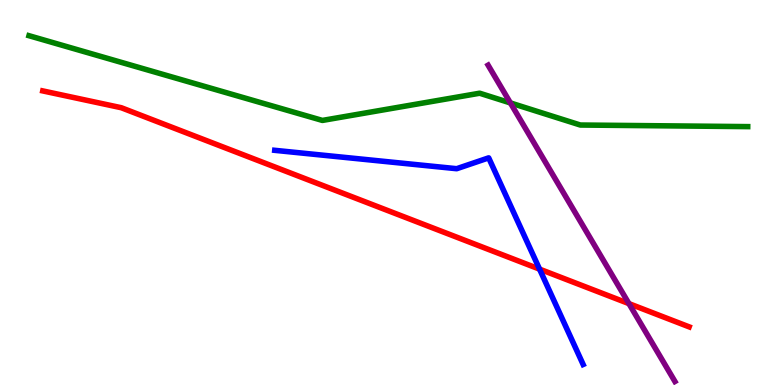[{'lines': ['blue', 'red'], 'intersections': [{'x': 6.96, 'y': 3.01}]}, {'lines': ['green', 'red'], 'intersections': []}, {'lines': ['purple', 'red'], 'intersections': [{'x': 8.12, 'y': 2.11}]}, {'lines': ['blue', 'green'], 'intersections': []}, {'lines': ['blue', 'purple'], 'intersections': []}, {'lines': ['green', 'purple'], 'intersections': [{'x': 6.59, 'y': 7.33}]}]